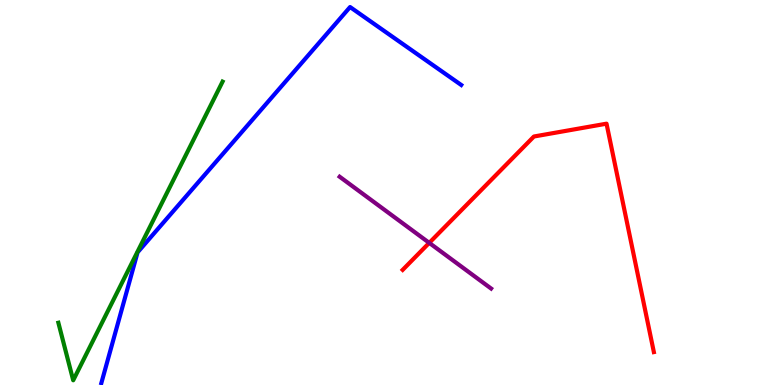[{'lines': ['blue', 'red'], 'intersections': []}, {'lines': ['green', 'red'], 'intersections': []}, {'lines': ['purple', 'red'], 'intersections': [{'x': 5.54, 'y': 3.69}]}, {'lines': ['blue', 'green'], 'intersections': []}, {'lines': ['blue', 'purple'], 'intersections': []}, {'lines': ['green', 'purple'], 'intersections': []}]